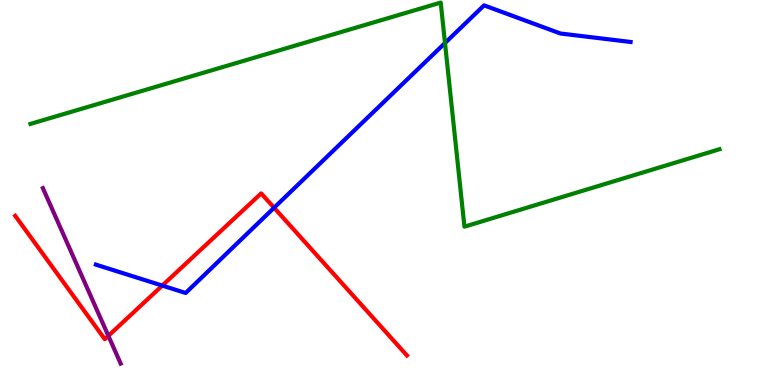[{'lines': ['blue', 'red'], 'intersections': [{'x': 2.09, 'y': 2.58}, {'x': 3.54, 'y': 4.6}]}, {'lines': ['green', 'red'], 'intersections': []}, {'lines': ['purple', 'red'], 'intersections': [{'x': 1.4, 'y': 1.28}]}, {'lines': ['blue', 'green'], 'intersections': [{'x': 5.74, 'y': 8.88}]}, {'lines': ['blue', 'purple'], 'intersections': []}, {'lines': ['green', 'purple'], 'intersections': []}]